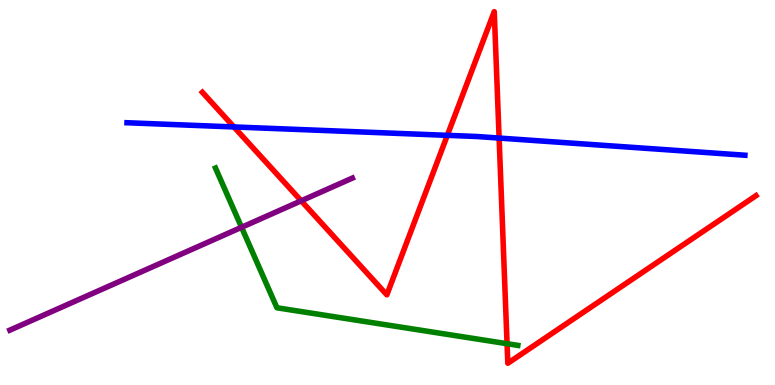[{'lines': ['blue', 'red'], 'intersections': [{'x': 3.02, 'y': 6.7}, {'x': 5.77, 'y': 6.48}, {'x': 6.44, 'y': 6.41}]}, {'lines': ['green', 'red'], 'intersections': [{'x': 6.54, 'y': 1.07}]}, {'lines': ['purple', 'red'], 'intersections': [{'x': 3.89, 'y': 4.78}]}, {'lines': ['blue', 'green'], 'intersections': []}, {'lines': ['blue', 'purple'], 'intersections': []}, {'lines': ['green', 'purple'], 'intersections': [{'x': 3.12, 'y': 4.1}]}]